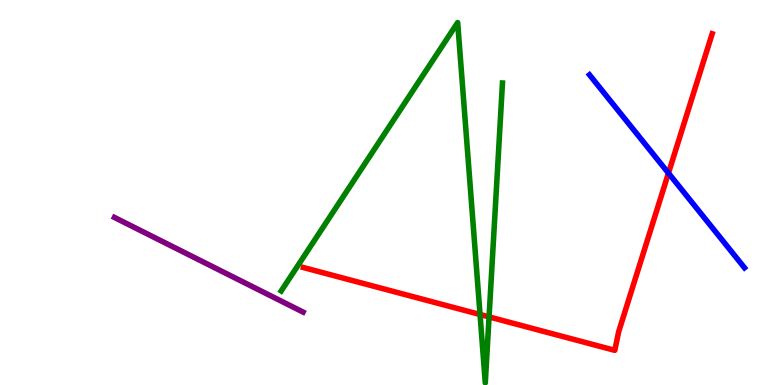[{'lines': ['blue', 'red'], 'intersections': [{'x': 8.63, 'y': 5.5}]}, {'lines': ['green', 'red'], 'intersections': [{'x': 6.19, 'y': 1.83}, {'x': 6.31, 'y': 1.77}]}, {'lines': ['purple', 'red'], 'intersections': []}, {'lines': ['blue', 'green'], 'intersections': []}, {'lines': ['blue', 'purple'], 'intersections': []}, {'lines': ['green', 'purple'], 'intersections': []}]